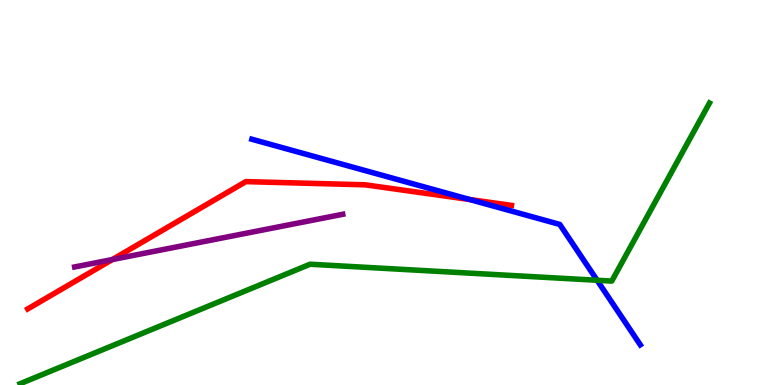[{'lines': ['blue', 'red'], 'intersections': [{'x': 6.06, 'y': 4.82}]}, {'lines': ['green', 'red'], 'intersections': []}, {'lines': ['purple', 'red'], 'intersections': [{'x': 1.45, 'y': 3.26}]}, {'lines': ['blue', 'green'], 'intersections': [{'x': 7.7, 'y': 2.72}]}, {'lines': ['blue', 'purple'], 'intersections': []}, {'lines': ['green', 'purple'], 'intersections': []}]